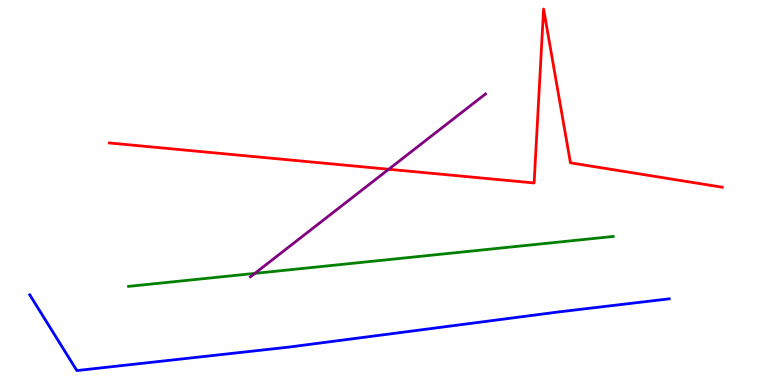[{'lines': ['blue', 'red'], 'intersections': []}, {'lines': ['green', 'red'], 'intersections': []}, {'lines': ['purple', 'red'], 'intersections': [{'x': 5.02, 'y': 5.6}]}, {'lines': ['blue', 'green'], 'intersections': []}, {'lines': ['blue', 'purple'], 'intersections': []}, {'lines': ['green', 'purple'], 'intersections': [{'x': 3.29, 'y': 2.9}]}]